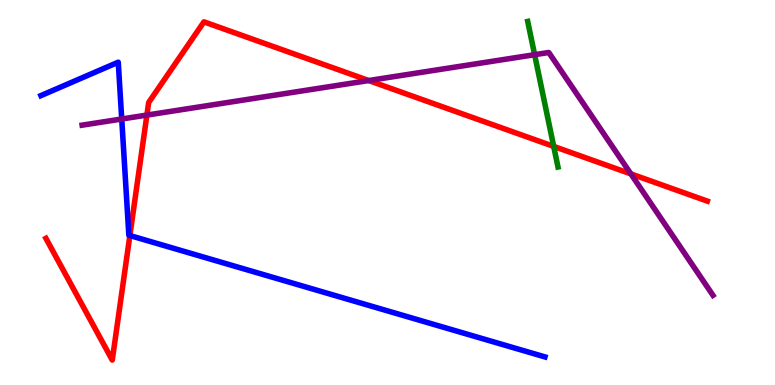[{'lines': ['blue', 'red'], 'intersections': [{'x': 1.68, 'y': 3.88}]}, {'lines': ['green', 'red'], 'intersections': [{'x': 7.14, 'y': 6.2}]}, {'lines': ['purple', 'red'], 'intersections': [{'x': 1.9, 'y': 7.01}, {'x': 4.76, 'y': 7.91}, {'x': 8.14, 'y': 5.48}]}, {'lines': ['blue', 'green'], 'intersections': []}, {'lines': ['blue', 'purple'], 'intersections': [{'x': 1.57, 'y': 6.91}]}, {'lines': ['green', 'purple'], 'intersections': [{'x': 6.9, 'y': 8.58}]}]